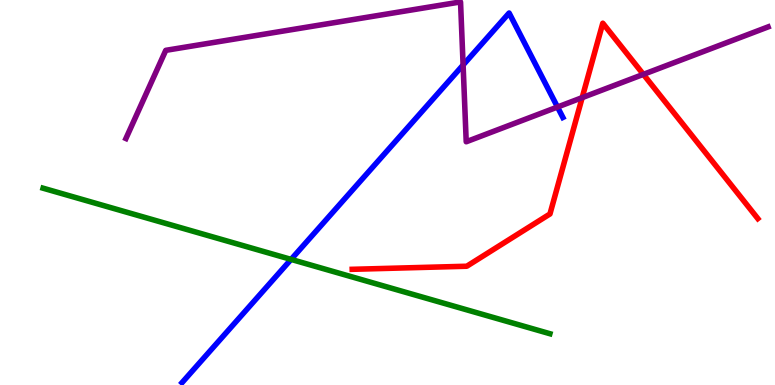[{'lines': ['blue', 'red'], 'intersections': []}, {'lines': ['green', 'red'], 'intersections': []}, {'lines': ['purple', 'red'], 'intersections': [{'x': 7.51, 'y': 7.46}, {'x': 8.3, 'y': 8.07}]}, {'lines': ['blue', 'green'], 'intersections': [{'x': 3.76, 'y': 3.26}]}, {'lines': ['blue', 'purple'], 'intersections': [{'x': 5.98, 'y': 8.31}, {'x': 7.19, 'y': 7.22}]}, {'lines': ['green', 'purple'], 'intersections': []}]